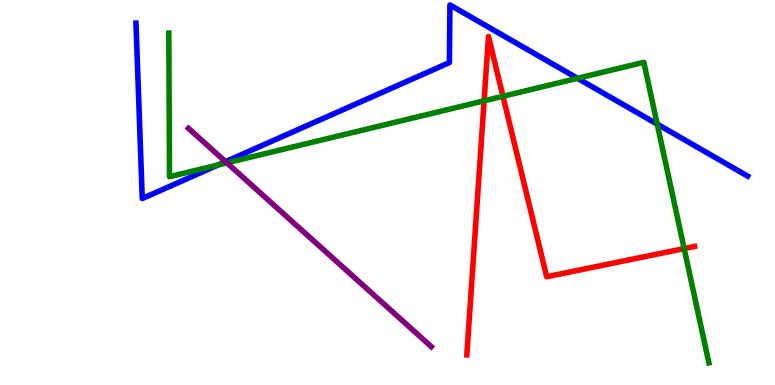[{'lines': ['blue', 'red'], 'intersections': []}, {'lines': ['green', 'red'], 'intersections': [{'x': 6.25, 'y': 7.38}, {'x': 6.49, 'y': 7.5}, {'x': 8.83, 'y': 3.54}]}, {'lines': ['purple', 'red'], 'intersections': []}, {'lines': ['blue', 'green'], 'intersections': [{'x': 2.81, 'y': 5.71}, {'x': 7.45, 'y': 7.97}, {'x': 8.48, 'y': 6.78}]}, {'lines': ['blue', 'purple'], 'intersections': [{'x': 2.91, 'y': 5.8}]}, {'lines': ['green', 'purple'], 'intersections': [{'x': 2.93, 'y': 5.77}]}]